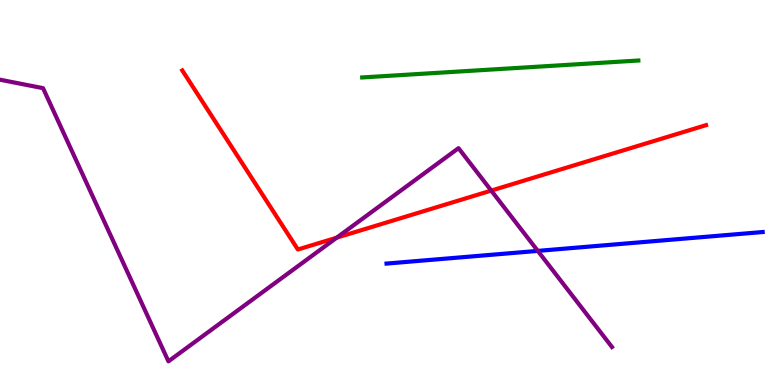[{'lines': ['blue', 'red'], 'intersections': []}, {'lines': ['green', 'red'], 'intersections': []}, {'lines': ['purple', 'red'], 'intersections': [{'x': 4.34, 'y': 3.83}, {'x': 6.34, 'y': 5.05}]}, {'lines': ['blue', 'green'], 'intersections': []}, {'lines': ['blue', 'purple'], 'intersections': [{'x': 6.94, 'y': 3.48}]}, {'lines': ['green', 'purple'], 'intersections': []}]